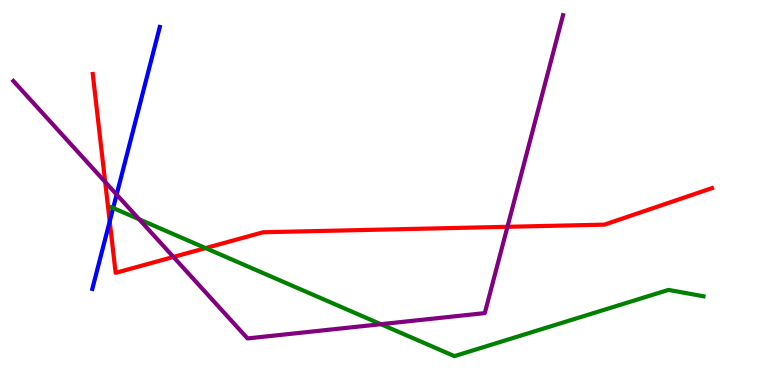[{'lines': ['blue', 'red'], 'intersections': [{'x': 1.42, 'y': 4.25}]}, {'lines': ['green', 'red'], 'intersections': [{'x': 2.65, 'y': 3.56}]}, {'lines': ['purple', 'red'], 'intersections': [{'x': 1.36, 'y': 5.27}, {'x': 2.24, 'y': 3.33}, {'x': 6.55, 'y': 4.11}]}, {'lines': ['blue', 'green'], 'intersections': [{'x': 1.46, 'y': 4.6}]}, {'lines': ['blue', 'purple'], 'intersections': [{'x': 1.5, 'y': 4.95}]}, {'lines': ['green', 'purple'], 'intersections': [{'x': 1.8, 'y': 4.3}, {'x': 4.91, 'y': 1.58}]}]